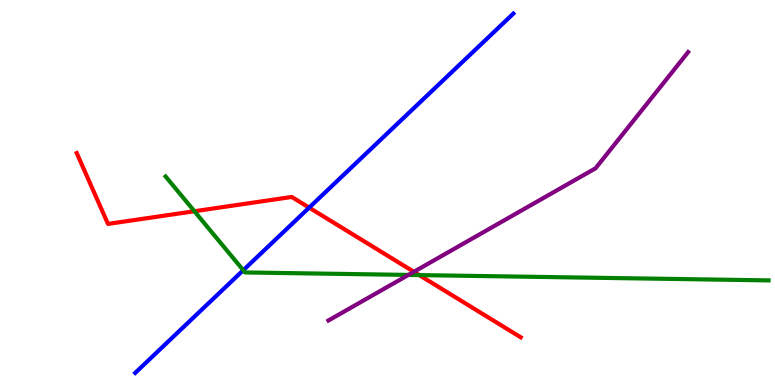[{'lines': ['blue', 'red'], 'intersections': [{'x': 3.99, 'y': 4.61}]}, {'lines': ['green', 'red'], 'intersections': [{'x': 2.51, 'y': 4.51}, {'x': 5.41, 'y': 2.85}]}, {'lines': ['purple', 'red'], 'intersections': [{'x': 5.34, 'y': 2.94}]}, {'lines': ['blue', 'green'], 'intersections': [{'x': 3.14, 'y': 2.98}]}, {'lines': ['blue', 'purple'], 'intersections': []}, {'lines': ['green', 'purple'], 'intersections': [{'x': 5.27, 'y': 2.86}]}]